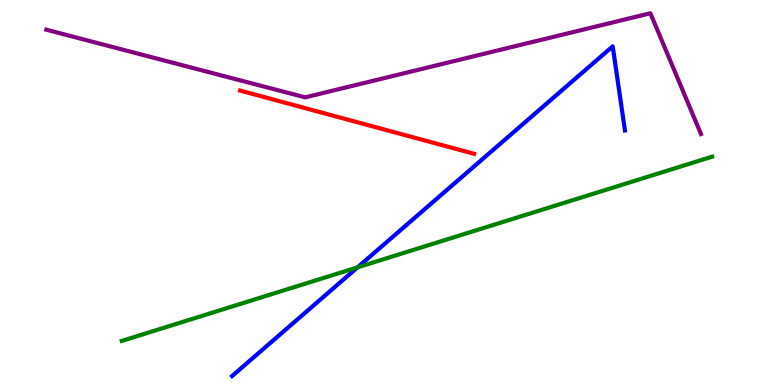[{'lines': ['blue', 'red'], 'intersections': []}, {'lines': ['green', 'red'], 'intersections': []}, {'lines': ['purple', 'red'], 'intersections': []}, {'lines': ['blue', 'green'], 'intersections': [{'x': 4.61, 'y': 3.06}]}, {'lines': ['blue', 'purple'], 'intersections': []}, {'lines': ['green', 'purple'], 'intersections': []}]